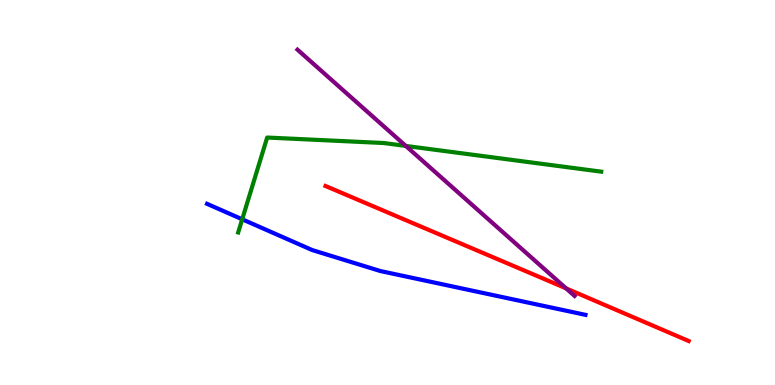[{'lines': ['blue', 'red'], 'intersections': []}, {'lines': ['green', 'red'], 'intersections': []}, {'lines': ['purple', 'red'], 'intersections': [{'x': 7.31, 'y': 2.51}]}, {'lines': ['blue', 'green'], 'intersections': [{'x': 3.13, 'y': 4.3}]}, {'lines': ['blue', 'purple'], 'intersections': []}, {'lines': ['green', 'purple'], 'intersections': [{'x': 5.24, 'y': 6.21}]}]